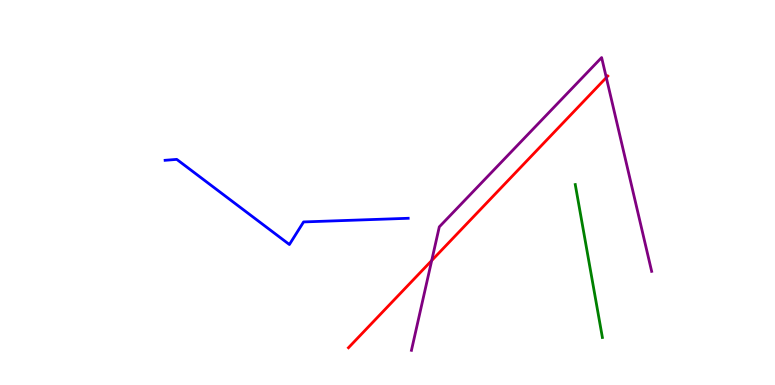[{'lines': ['blue', 'red'], 'intersections': []}, {'lines': ['green', 'red'], 'intersections': []}, {'lines': ['purple', 'red'], 'intersections': [{'x': 5.57, 'y': 3.23}, {'x': 7.82, 'y': 7.98}]}, {'lines': ['blue', 'green'], 'intersections': []}, {'lines': ['blue', 'purple'], 'intersections': []}, {'lines': ['green', 'purple'], 'intersections': []}]